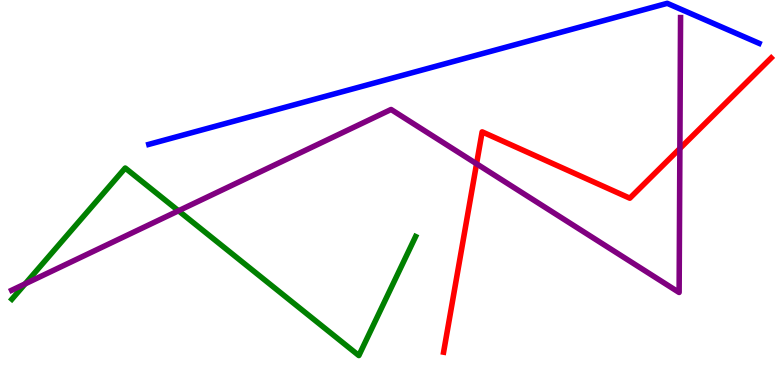[{'lines': ['blue', 'red'], 'intersections': []}, {'lines': ['green', 'red'], 'intersections': []}, {'lines': ['purple', 'red'], 'intersections': [{'x': 6.15, 'y': 5.75}, {'x': 8.77, 'y': 6.14}]}, {'lines': ['blue', 'green'], 'intersections': []}, {'lines': ['blue', 'purple'], 'intersections': []}, {'lines': ['green', 'purple'], 'intersections': [{'x': 0.325, 'y': 2.63}, {'x': 2.3, 'y': 4.53}]}]